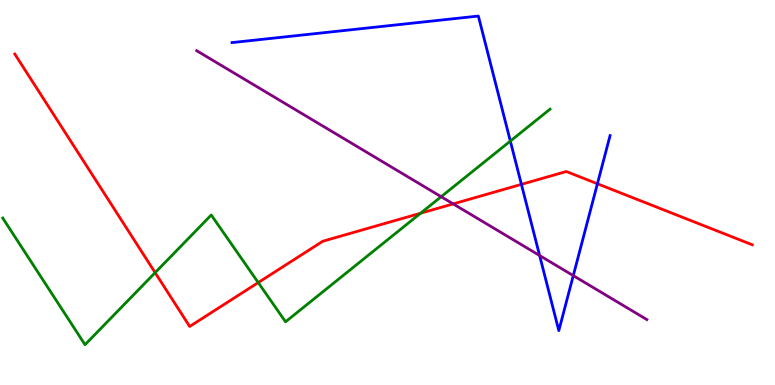[{'lines': ['blue', 'red'], 'intersections': [{'x': 6.73, 'y': 5.21}, {'x': 7.71, 'y': 5.23}]}, {'lines': ['green', 'red'], 'intersections': [{'x': 2.0, 'y': 2.92}, {'x': 3.33, 'y': 2.66}, {'x': 5.43, 'y': 4.46}]}, {'lines': ['purple', 'red'], 'intersections': [{'x': 5.85, 'y': 4.7}]}, {'lines': ['blue', 'green'], 'intersections': [{'x': 6.58, 'y': 6.34}]}, {'lines': ['blue', 'purple'], 'intersections': [{'x': 6.96, 'y': 3.36}, {'x': 7.4, 'y': 2.84}]}, {'lines': ['green', 'purple'], 'intersections': [{'x': 5.69, 'y': 4.89}]}]